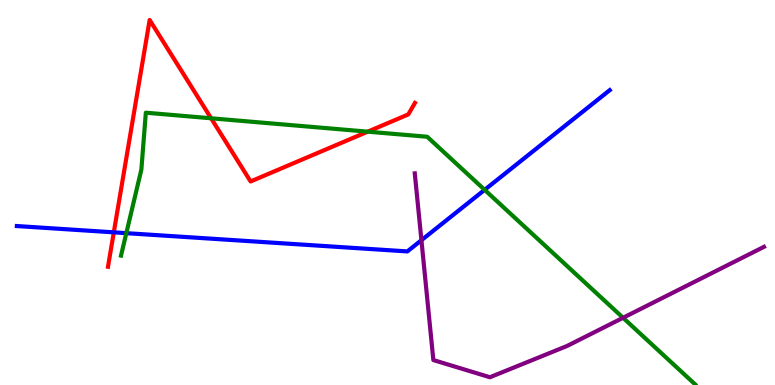[{'lines': ['blue', 'red'], 'intersections': [{'x': 1.47, 'y': 3.97}]}, {'lines': ['green', 'red'], 'intersections': [{'x': 2.72, 'y': 6.93}, {'x': 4.74, 'y': 6.58}]}, {'lines': ['purple', 'red'], 'intersections': []}, {'lines': ['blue', 'green'], 'intersections': [{'x': 1.63, 'y': 3.94}, {'x': 6.25, 'y': 5.07}]}, {'lines': ['blue', 'purple'], 'intersections': [{'x': 5.44, 'y': 3.76}]}, {'lines': ['green', 'purple'], 'intersections': [{'x': 8.04, 'y': 1.75}]}]